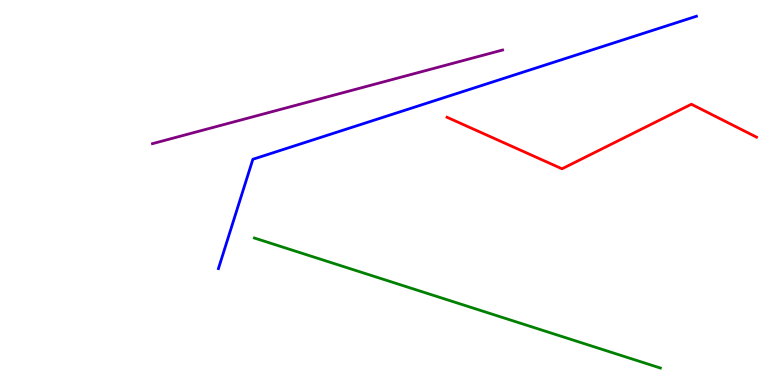[{'lines': ['blue', 'red'], 'intersections': []}, {'lines': ['green', 'red'], 'intersections': []}, {'lines': ['purple', 'red'], 'intersections': []}, {'lines': ['blue', 'green'], 'intersections': []}, {'lines': ['blue', 'purple'], 'intersections': []}, {'lines': ['green', 'purple'], 'intersections': []}]